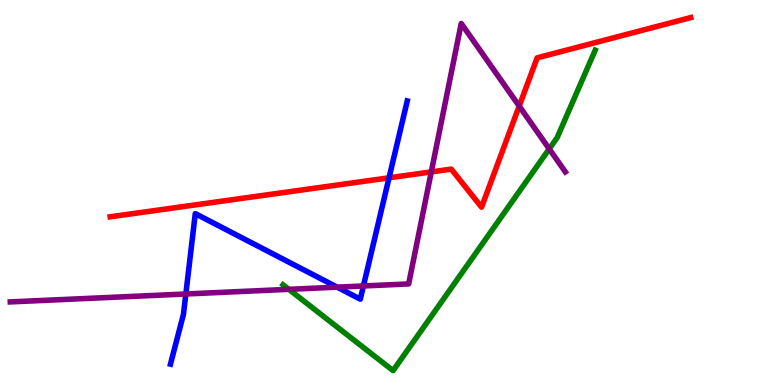[{'lines': ['blue', 'red'], 'intersections': [{'x': 5.02, 'y': 5.38}]}, {'lines': ['green', 'red'], 'intersections': []}, {'lines': ['purple', 'red'], 'intersections': [{'x': 5.56, 'y': 5.54}, {'x': 6.7, 'y': 7.24}]}, {'lines': ['blue', 'green'], 'intersections': []}, {'lines': ['blue', 'purple'], 'intersections': [{'x': 2.4, 'y': 2.36}, {'x': 4.35, 'y': 2.54}, {'x': 4.69, 'y': 2.57}]}, {'lines': ['green', 'purple'], 'intersections': [{'x': 3.73, 'y': 2.48}, {'x': 7.09, 'y': 6.13}]}]